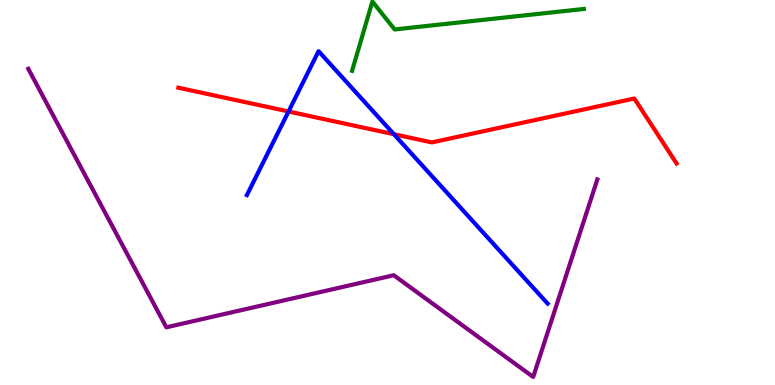[{'lines': ['blue', 'red'], 'intersections': [{'x': 3.72, 'y': 7.1}, {'x': 5.08, 'y': 6.51}]}, {'lines': ['green', 'red'], 'intersections': []}, {'lines': ['purple', 'red'], 'intersections': []}, {'lines': ['blue', 'green'], 'intersections': []}, {'lines': ['blue', 'purple'], 'intersections': []}, {'lines': ['green', 'purple'], 'intersections': []}]